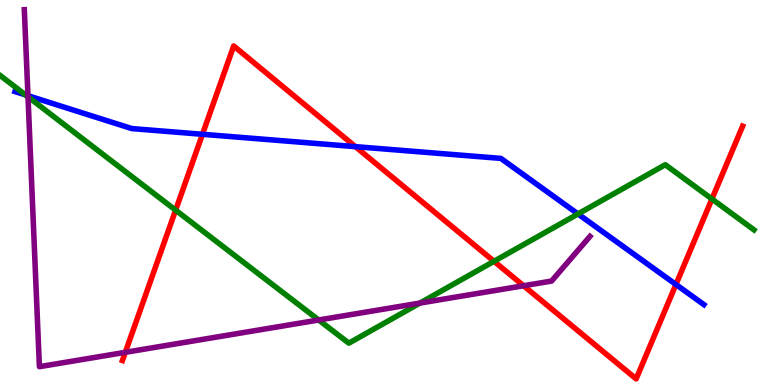[{'lines': ['blue', 'red'], 'intersections': [{'x': 2.61, 'y': 6.51}, {'x': 4.59, 'y': 6.19}, {'x': 8.72, 'y': 2.61}]}, {'lines': ['green', 'red'], 'intersections': [{'x': 2.27, 'y': 4.54}, {'x': 6.37, 'y': 3.21}, {'x': 9.19, 'y': 4.83}]}, {'lines': ['purple', 'red'], 'intersections': [{'x': 1.62, 'y': 0.849}, {'x': 6.76, 'y': 2.58}]}, {'lines': ['blue', 'green'], 'intersections': [{'x': 0.329, 'y': 7.54}, {'x': 7.46, 'y': 4.44}]}, {'lines': ['blue', 'purple'], 'intersections': [{'x': 0.361, 'y': 7.51}]}, {'lines': ['green', 'purple'], 'intersections': [{'x': 0.361, 'y': 7.49}, {'x': 4.11, 'y': 1.69}, {'x': 5.42, 'y': 2.13}]}]